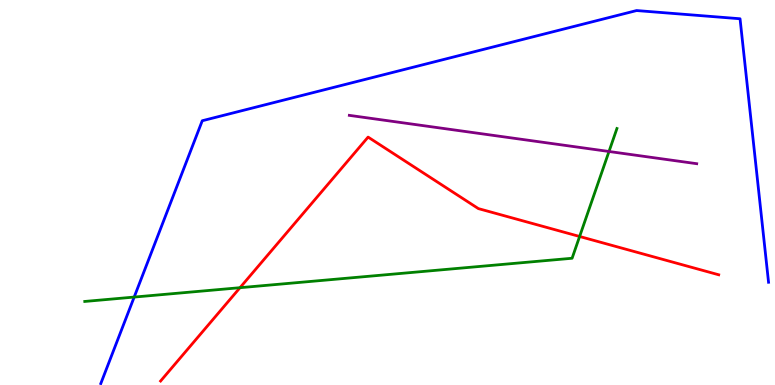[{'lines': ['blue', 'red'], 'intersections': []}, {'lines': ['green', 'red'], 'intersections': [{'x': 3.1, 'y': 2.53}, {'x': 7.48, 'y': 3.86}]}, {'lines': ['purple', 'red'], 'intersections': []}, {'lines': ['blue', 'green'], 'intersections': [{'x': 1.73, 'y': 2.28}]}, {'lines': ['blue', 'purple'], 'intersections': []}, {'lines': ['green', 'purple'], 'intersections': [{'x': 7.86, 'y': 6.07}]}]